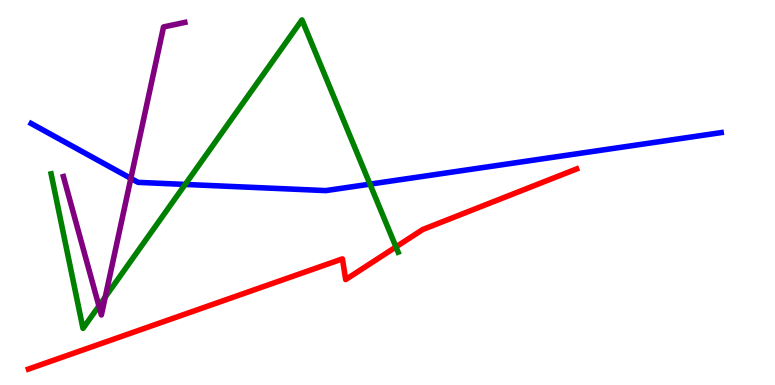[{'lines': ['blue', 'red'], 'intersections': []}, {'lines': ['green', 'red'], 'intersections': [{'x': 5.11, 'y': 3.59}]}, {'lines': ['purple', 'red'], 'intersections': []}, {'lines': ['blue', 'green'], 'intersections': [{'x': 2.39, 'y': 5.21}, {'x': 4.77, 'y': 5.22}]}, {'lines': ['blue', 'purple'], 'intersections': [{'x': 1.69, 'y': 5.37}]}, {'lines': ['green', 'purple'], 'intersections': [{'x': 1.28, 'y': 2.05}, {'x': 1.36, 'y': 2.28}]}]